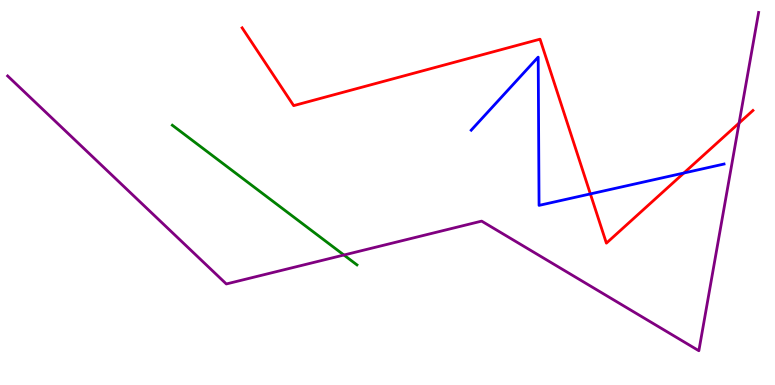[{'lines': ['blue', 'red'], 'intersections': [{'x': 7.62, 'y': 4.96}, {'x': 8.82, 'y': 5.51}]}, {'lines': ['green', 'red'], 'intersections': []}, {'lines': ['purple', 'red'], 'intersections': [{'x': 9.54, 'y': 6.8}]}, {'lines': ['blue', 'green'], 'intersections': []}, {'lines': ['blue', 'purple'], 'intersections': []}, {'lines': ['green', 'purple'], 'intersections': [{'x': 4.44, 'y': 3.38}]}]